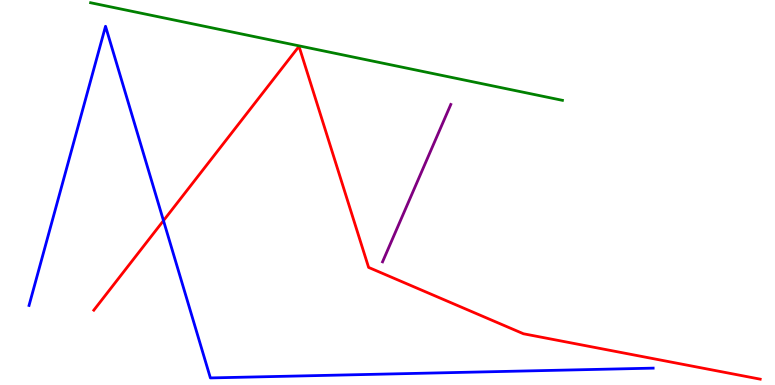[{'lines': ['blue', 'red'], 'intersections': [{'x': 2.11, 'y': 4.27}]}, {'lines': ['green', 'red'], 'intersections': []}, {'lines': ['purple', 'red'], 'intersections': []}, {'lines': ['blue', 'green'], 'intersections': []}, {'lines': ['blue', 'purple'], 'intersections': []}, {'lines': ['green', 'purple'], 'intersections': []}]